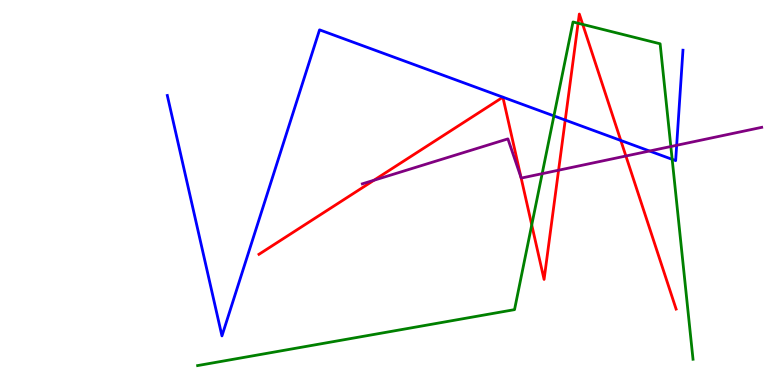[{'lines': ['blue', 'red'], 'intersections': [{'x': 7.29, 'y': 6.88}, {'x': 8.01, 'y': 6.35}]}, {'lines': ['green', 'red'], 'intersections': [{'x': 6.86, 'y': 4.16}, {'x': 7.46, 'y': 9.4}, {'x': 7.52, 'y': 9.37}]}, {'lines': ['purple', 'red'], 'intersections': [{'x': 4.82, 'y': 5.32}, {'x': 6.72, 'y': 5.39}, {'x': 7.21, 'y': 5.58}, {'x': 8.08, 'y': 5.95}]}, {'lines': ['blue', 'green'], 'intersections': [{'x': 7.15, 'y': 6.99}, {'x': 8.67, 'y': 5.86}]}, {'lines': ['blue', 'purple'], 'intersections': [{'x': 8.38, 'y': 6.08}, {'x': 8.73, 'y': 6.23}]}, {'lines': ['green', 'purple'], 'intersections': [{'x': 7.0, 'y': 5.49}, {'x': 8.66, 'y': 6.19}]}]